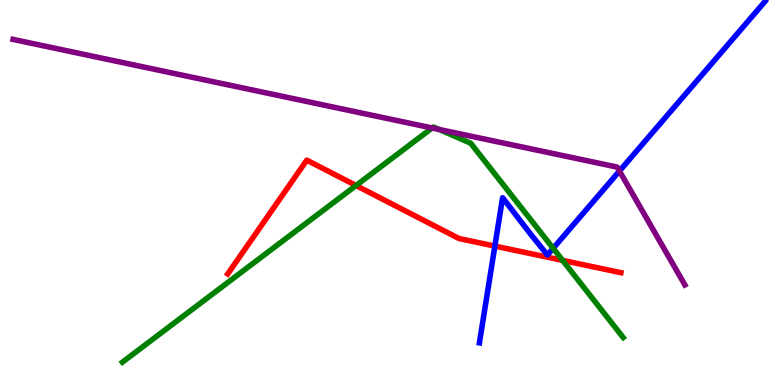[{'lines': ['blue', 'red'], 'intersections': [{'x': 6.39, 'y': 3.61}]}, {'lines': ['green', 'red'], 'intersections': [{'x': 4.59, 'y': 5.18}, {'x': 7.26, 'y': 3.24}]}, {'lines': ['purple', 'red'], 'intersections': []}, {'lines': ['blue', 'green'], 'intersections': [{'x': 7.14, 'y': 3.55}]}, {'lines': ['blue', 'purple'], 'intersections': [{'x': 7.99, 'y': 5.56}]}, {'lines': ['green', 'purple'], 'intersections': [{'x': 5.58, 'y': 6.68}, {'x': 5.67, 'y': 6.64}]}]